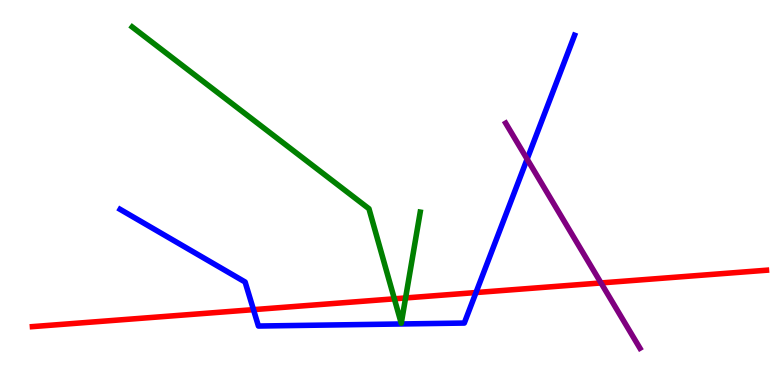[{'lines': ['blue', 'red'], 'intersections': [{'x': 3.27, 'y': 1.96}, {'x': 6.14, 'y': 2.4}]}, {'lines': ['green', 'red'], 'intersections': [{'x': 5.09, 'y': 2.24}, {'x': 5.23, 'y': 2.26}]}, {'lines': ['purple', 'red'], 'intersections': [{'x': 7.75, 'y': 2.65}]}, {'lines': ['blue', 'green'], 'intersections': []}, {'lines': ['blue', 'purple'], 'intersections': [{'x': 6.8, 'y': 5.87}]}, {'lines': ['green', 'purple'], 'intersections': []}]